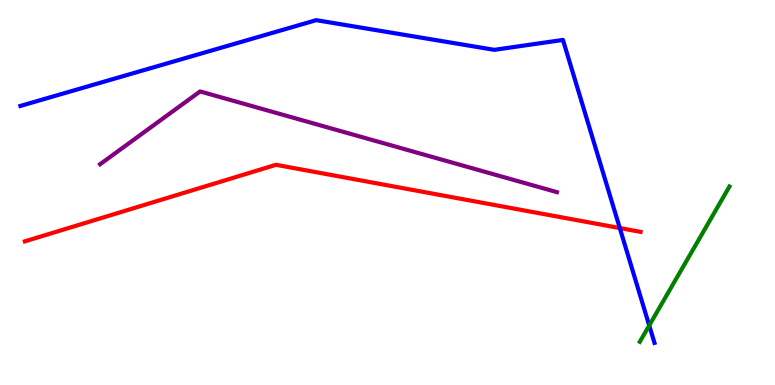[{'lines': ['blue', 'red'], 'intersections': [{'x': 8.0, 'y': 4.08}]}, {'lines': ['green', 'red'], 'intersections': []}, {'lines': ['purple', 'red'], 'intersections': []}, {'lines': ['blue', 'green'], 'intersections': [{'x': 8.38, 'y': 1.55}]}, {'lines': ['blue', 'purple'], 'intersections': []}, {'lines': ['green', 'purple'], 'intersections': []}]